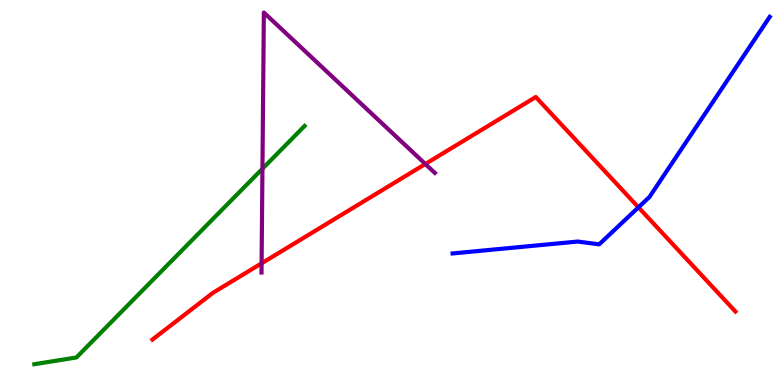[{'lines': ['blue', 'red'], 'intersections': [{'x': 8.24, 'y': 4.61}]}, {'lines': ['green', 'red'], 'intersections': []}, {'lines': ['purple', 'red'], 'intersections': [{'x': 3.38, 'y': 3.16}, {'x': 5.49, 'y': 5.74}]}, {'lines': ['blue', 'green'], 'intersections': []}, {'lines': ['blue', 'purple'], 'intersections': []}, {'lines': ['green', 'purple'], 'intersections': [{'x': 3.39, 'y': 5.62}]}]